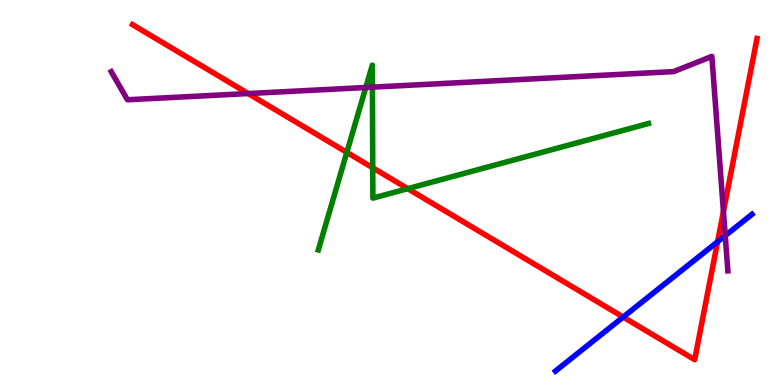[{'lines': ['blue', 'red'], 'intersections': [{'x': 8.04, 'y': 1.76}, {'x': 9.26, 'y': 3.72}]}, {'lines': ['green', 'red'], 'intersections': [{'x': 4.48, 'y': 6.04}, {'x': 4.81, 'y': 5.64}, {'x': 5.26, 'y': 5.1}]}, {'lines': ['purple', 'red'], 'intersections': [{'x': 3.2, 'y': 7.57}, {'x': 9.33, 'y': 4.51}]}, {'lines': ['blue', 'green'], 'intersections': []}, {'lines': ['blue', 'purple'], 'intersections': [{'x': 9.36, 'y': 3.88}]}, {'lines': ['green', 'purple'], 'intersections': [{'x': 4.72, 'y': 7.73}, {'x': 4.81, 'y': 7.74}]}]